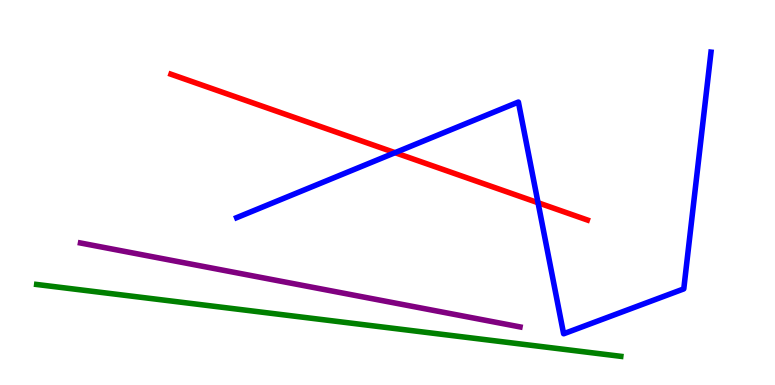[{'lines': ['blue', 'red'], 'intersections': [{'x': 5.1, 'y': 6.03}, {'x': 6.94, 'y': 4.73}]}, {'lines': ['green', 'red'], 'intersections': []}, {'lines': ['purple', 'red'], 'intersections': []}, {'lines': ['blue', 'green'], 'intersections': []}, {'lines': ['blue', 'purple'], 'intersections': []}, {'lines': ['green', 'purple'], 'intersections': []}]